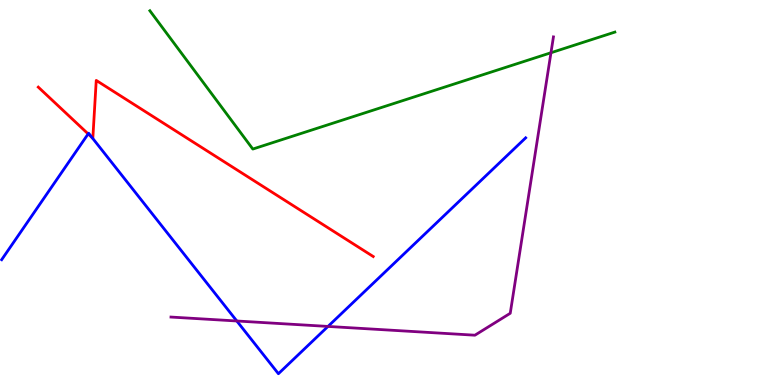[{'lines': ['blue', 'red'], 'intersections': [{'x': 1.14, 'y': 6.52}, {'x': 1.19, 'y': 6.43}]}, {'lines': ['green', 'red'], 'intersections': []}, {'lines': ['purple', 'red'], 'intersections': []}, {'lines': ['blue', 'green'], 'intersections': []}, {'lines': ['blue', 'purple'], 'intersections': [{'x': 3.06, 'y': 1.66}, {'x': 4.23, 'y': 1.52}]}, {'lines': ['green', 'purple'], 'intersections': [{'x': 7.11, 'y': 8.63}]}]